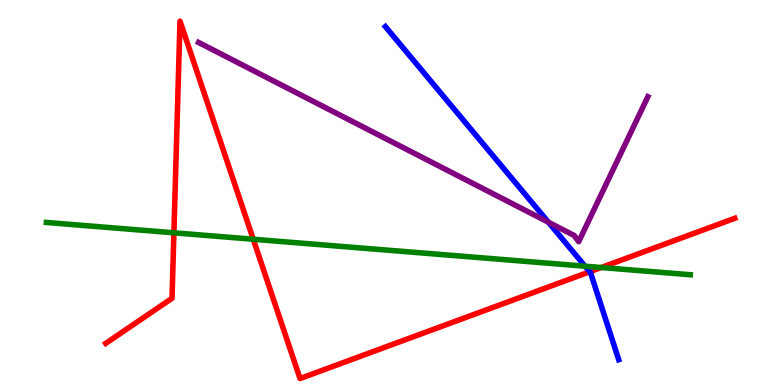[{'lines': ['blue', 'red'], 'intersections': [{'x': 7.61, 'y': 2.94}]}, {'lines': ['green', 'red'], 'intersections': [{'x': 2.24, 'y': 3.95}, {'x': 3.27, 'y': 3.79}, {'x': 7.76, 'y': 3.05}]}, {'lines': ['purple', 'red'], 'intersections': []}, {'lines': ['blue', 'green'], 'intersections': [{'x': 7.55, 'y': 3.09}]}, {'lines': ['blue', 'purple'], 'intersections': [{'x': 7.08, 'y': 4.23}]}, {'lines': ['green', 'purple'], 'intersections': []}]